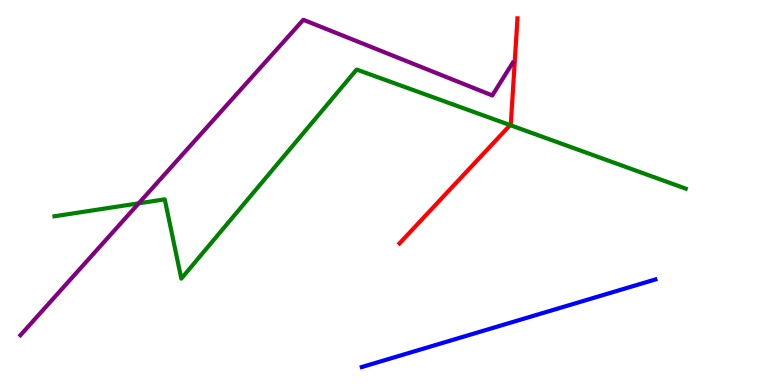[{'lines': ['blue', 'red'], 'intersections': []}, {'lines': ['green', 'red'], 'intersections': [{'x': 6.58, 'y': 6.75}]}, {'lines': ['purple', 'red'], 'intersections': []}, {'lines': ['blue', 'green'], 'intersections': []}, {'lines': ['blue', 'purple'], 'intersections': []}, {'lines': ['green', 'purple'], 'intersections': [{'x': 1.79, 'y': 4.72}]}]